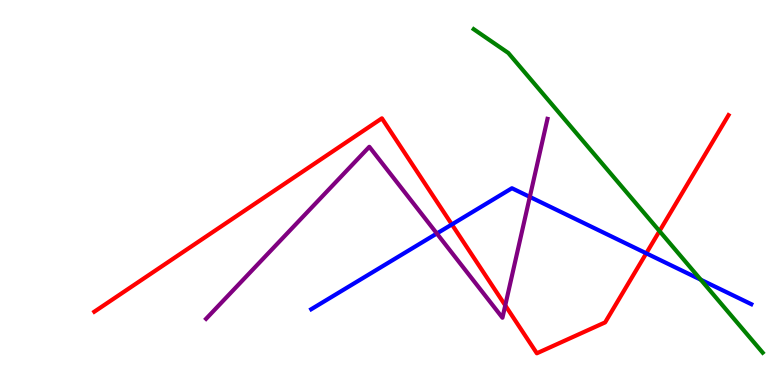[{'lines': ['blue', 'red'], 'intersections': [{'x': 5.83, 'y': 4.17}, {'x': 8.34, 'y': 3.42}]}, {'lines': ['green', 'red'], 'intersections': [{'x': 8.51, 'y': 4.0}]}, {'lines': ['purple', 'red'], 'intersections': [{'x': 6.52, 'y': 2.07}]}, {'lines': ['blue', 'green'], 'intersections': [{'x': 9.04, 'y': 2.73}]}, {'lines': ['blue', 'purple'], 'intersections': [{'x': 5.64, 'y': 3.94}, {'x': 6.84, 'y': 4.89}]}, {'lines': ['green', 'purple'], 'intersections': []}]